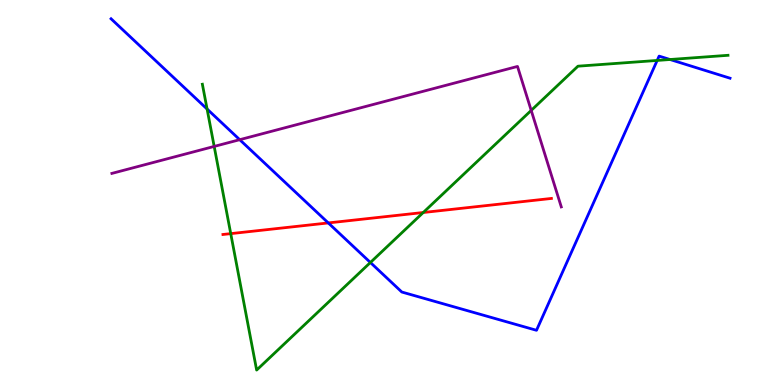[{'lines': ['blue', 'red'], 'intersections': [{'x': 4.24, 'y': 4.21}]}, {'lines': ['green', 'red'], 'intersections': [{'x': 2.98, 'y': 3.93}, {'x': 5.46, 'y': 4.48}]}, {'lines': ['purple', 'red'], 'intersections': []}, {'lines': ['blue', 'green'], 'intersections': [{'x': 2.67, 'y': 7.17}, {'x': 4.78, 'y': 3.18}, {'x': 8.48, 'y': 8.43}, {'x': 8.65, 'y': 8.45}]}, {'lines': ['blue', 'purple'], 'intersections': [{'x': 3.09, 'y': 6.37}]}, {'lines': ['green', 'purple'], 'intersections': [{'x': 2.76, 'y': 6.2}, {'x': 6.85, 'y': 7.13}]}]